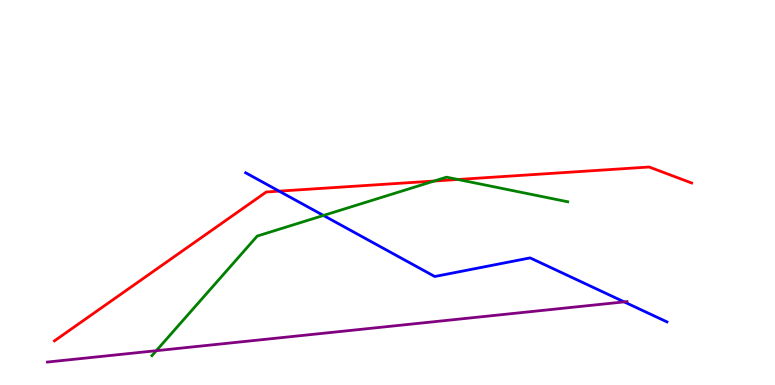[{'lines': ['blue', 'red'], 'intersections': [{'x': 3.6, 'y': 5.04}]}, {'lines': ['green', 'red'], 'intersections': [{'x': 5.6, 'y': 5.3}, {'x': 5.91, 'y': 5.34}]}, {'lines': ['purple', 'red'], 'intersections': []}, {'lines': ['blue', 'green'], 'intersections': [{'x': 4.17, 'y': 4.4}]}, {'lines': ['blue', 'purple'], 'intersections': [{'x': 8.05, 'y': 2.16}]}, {'lines': ['green', 'purple'], 'intersections': [{'x': 2.02, 'y': 0.891}]}]